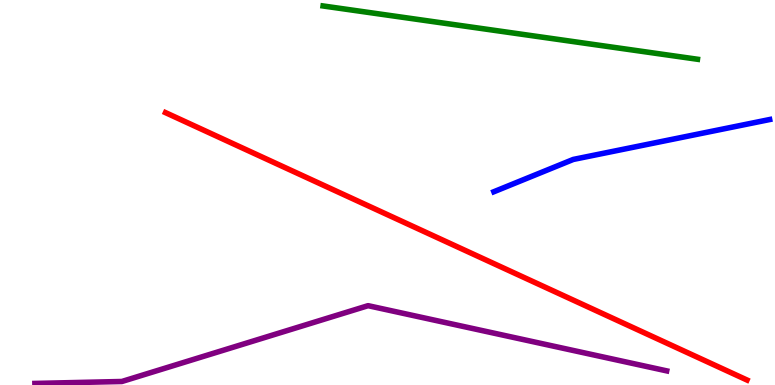[{'lines': ['blue', 'red'], 'intersections': []}, {'lines': ['green', 'red'], 'intersections': []}, {'lines': ['purple', 'red'], 'intersections': []}, {'lines': ['blue', 'green'], 'intersections': []}, {'lines': ['blue', 'purple'], 'intersections': []}, {'lines': ['green', 'purple'], 'intersections': []}]